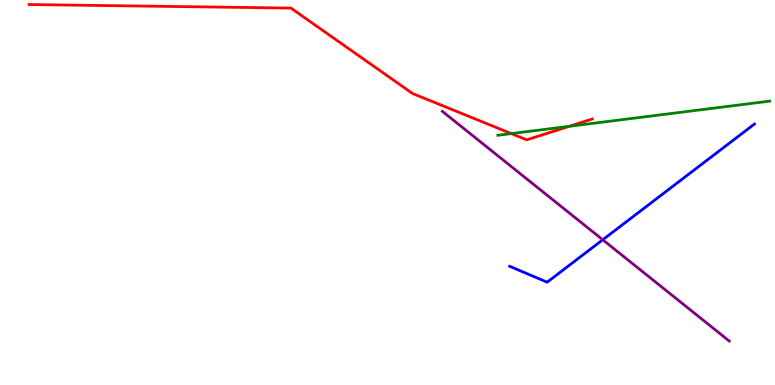[{'lines': ['blue', 'red'], 'intersections': []}, {'lines': ['green', 'red'], 'intersections': [{'x': 6.6, 'y': 6.53}, {'x': 7.34, 'y': 6.72}]}, {'lines': ['purple', 'red'], 'intersections': []}, {'lines': ['blue', 'green'], 'intersections': []}, {'lines': ['blue', 'purple'], 'intersections': [{'x': 7.78, 'y': 3.77}]}, {'lines': ['green', 'purple'], 'intersections': []}]